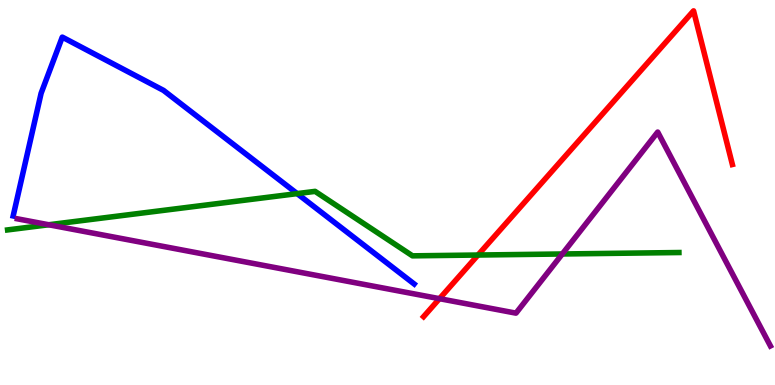[{'lines': ['blue', 'red'], 'intersections': []}, {'lines': ['green', 'red'], 'intersections': [{'x': 6.17, 'y': 3.38}]}, {'lines': ['purple', 'red'], 'intersections': [{'x': 5.67, 'y': 2.24}]}, {'lines': ['blue', 'green'], 'intersections': [{'x': 3.83, 'y': 4.97}]}, {'lines': ['blue', 'purple'], 'intersections': []}, {'lines': ['green', 'purple'], 'intersections': [{'x': 0.629, 'y': 4.16}, {'x': 7.26, 'y': 3.4}]}]